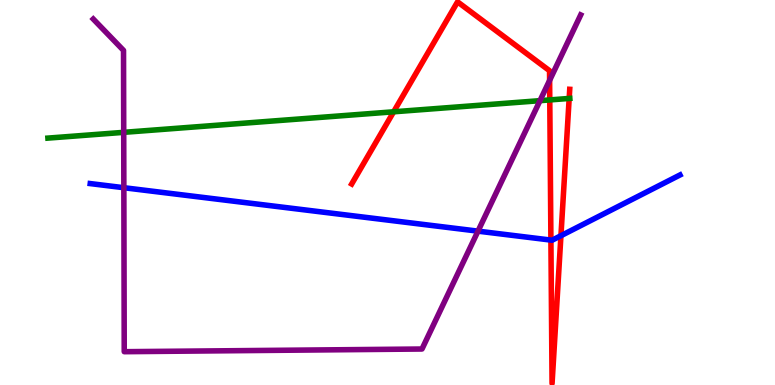[{'lines': ['blue', 'red'], 'intersections': [{'x': 7.11, 'y': 3.76}, {'x': 7.24, 'y': 3.88}]}, {'lines': ['green', 'red'], 'intersections': [{'x': 5.08, 'y': 7.1}, {'x': 7.09, 'y': 7.4}, {'x': 7.34, 'y': 7.44}]}, {'lines': ['purple', 'red'], 'intersections': [{'x': 7.09, 'y': 7.91}]}, {'lines': ['blue', 'green'], 'intersections': []}, {'lines': ['blue', 'purple'], 'intersections': [{'x': 1.6, 'y': 5.12}, {'x': 6.17, 'y': 4.0}]}, {'lines': ['green', 'purple'], 'intersections': [{'x': 1.6, 'y': 6.56}, {'x': 6.97, 'y': 7.39}]}]